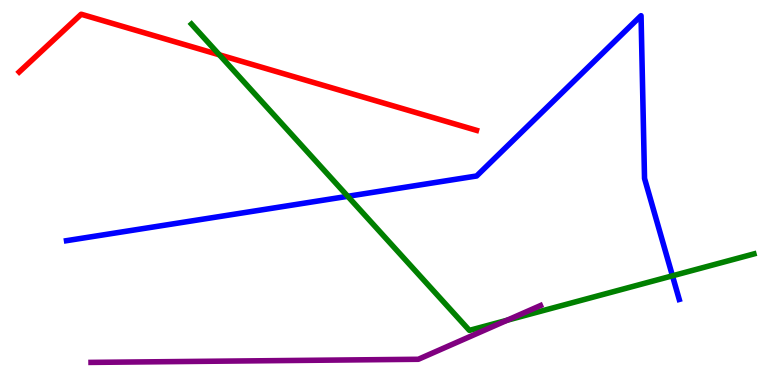[{'lines': ['blue', 'red'], 'intersections': []}, {'lines': ['green', 'red'], 'intersections': [{'x': 2.83, 'y': 8.58}]}, {'lines': ['purple', 'red'], 'intersections': []}, {'lines': ['blue', 'green'], 'intersections': [{'x': 4.49, 'y': 4.9}, {'x': 8.68, 'y': 2.84}]}, {'lines': ['blue', 'purple'], 'intersections': []}, {'lines': ['green', 'purple'], 'intersections': [{'x': 6.54, 'y': 1.68}]}]